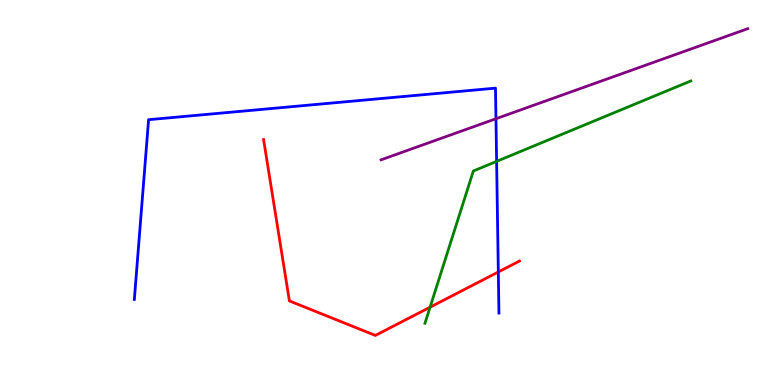[{'lines': ['blue', 'red'], 'intersections': [{'x': 6.43, 'y': 2.94}]}, {'lines': ['green', 'red'], 'intersections': [{'x': 5.55, 'y': 2.02}]}, {'lines': ['purple', 'red'], 'intersections': []}, {'lines': ['blue', 'green'], 'intersections': [{'x': 6.41, 'y': 5.81}]}, {'lines': ['blue', 'purple'], 'intersections': [{'x': 6.4, 'y': 6.92}]}, {'lines': ['green', 'purple'], 'intersections': []}]